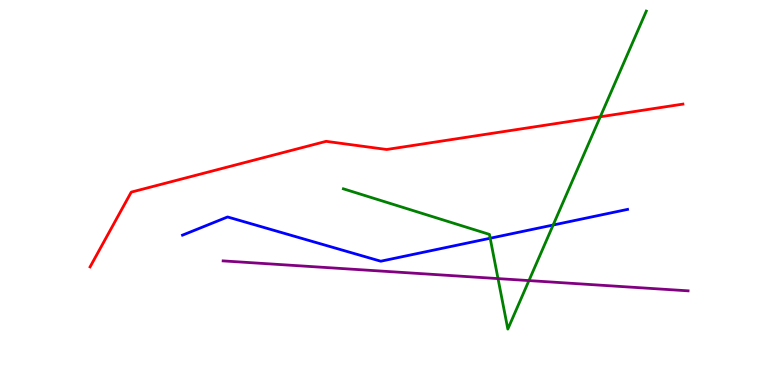[{'lines': ['blue', 'red'], 'intersections': []}, {'lines': ['green', 'red'], 'intersections': [{'x': 7.75, 'y': 6.97}]}, {'lines': ['purple', 'red'], 'intersections': []}, {'lines': ['blue', 'green'], 'intersections': [{'x': 6.32, 'y': 3.81}, {'x': 7.14, 'y': 4.16}]}, {'lines': ['blue', 'purple'], 'intersections': []}, {'lines': ['green', 'purple'], 'intersections': [{'x': 6.43, 'y': 2.76}, {'x': 6.83, 'y': 2.71}]}]